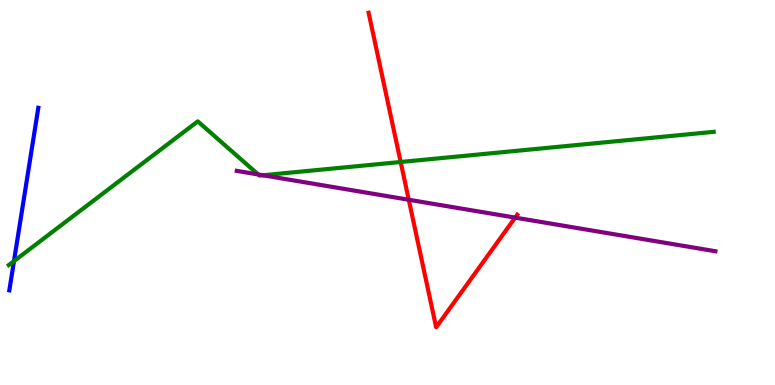[{'lines': ['blue', 'red'], 'intersections': []}, {'lines': ['green', 'red'], 'intersections': [{'x': 5.17, 'y': 5.79}]}, {'lines': ['purple', 'red'], 'intersections': [{'x': 5.27, 'y': 4.81}, {'x': 6.65, 'y': 4.35}]}, {'lines': ['blue', 'green'], 'intersections': [{'x': 0.18, 'y': 3.22}]}, {'lines': ['blue', 'purple'], 'intersections': []}, {'lines': ['green', 'purple'], 'intersections': [{'x': 3.33, 'y': 5.47}, {'x': 3.39, 'y': 5.45}]}]